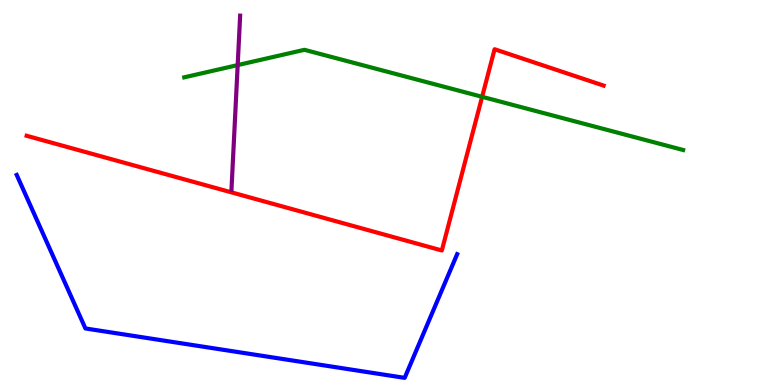[{'lines': ['blue', 'red'], 'intersections': []}, {'lines': ['green', 'red'], 'intersections': [{'x': 6.22, 'y': 7.49}]}, {'lines': ['purple', 'red'], 'intersections': []}, {'lines': ['blue', 'green'], 'intersections': []}, {'lines': ['blue', 'purple'], 'intersections': []}, {'lines': ['green', 'purple'], 'intersections': [{'x': 3.07, 'y': 8.31}]}]